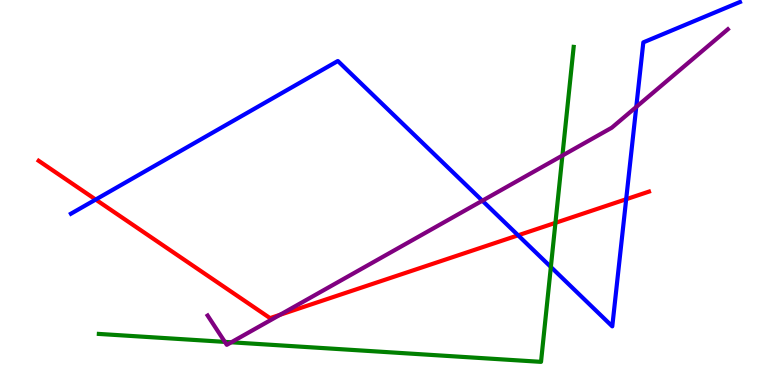[{'lines': ['blue', 'red'], 'intersections': [{'x': 1.23, 'y': 4.82}, {'x': 6.69, 'y': 3.89}, {'x': 8.08, 'y': 4.83}]}, {'lines': ['green', 'red'], 'intersections': [{'x': 7.17, 'y': 4.21}]}, {'lines': ['purple', 'red'], 'intersections': [{'x': 3.61, 'y': 1.82}]}, {'lines': ['blue', 'green'], 'intersections': [{'x': 7.11, 'y': 3.07}]}, {'lines': ['blue', 'purple'], 'intersections': [{'x': 6.22, 'y': 4.79}, {'x': 8.21, 'y': 7.22}]}, {'lines': ['green', 'purple'], 'intersections': [{'x': 2.9, 'y': 1.12}, {'x': 2.98, 'y': 1.11}, {'x': 7.26, 'y': 5.96}]}]